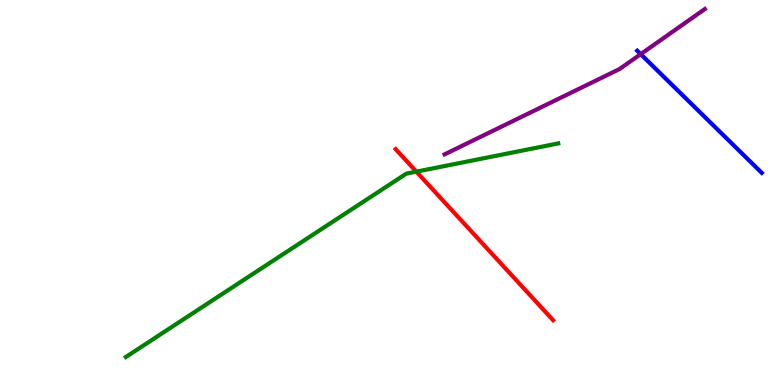[{'lines': ['blue', 'red'], 'intersections': []}, {'lines': ['green', 'red'], 'intersections': [{'x': 5.37, 'y': 5.54}]}, {'lines': ['purple', 'red'], 'intersections': []}, {'lines': ['blue', 'green'], 'intersections': []}, {'lines': ['blue', 'purple'], 'intersections': [{'x': 8.27, 'y': 8.59}]}, {'lines': ['green', 'purple'], 'intersections': []}]